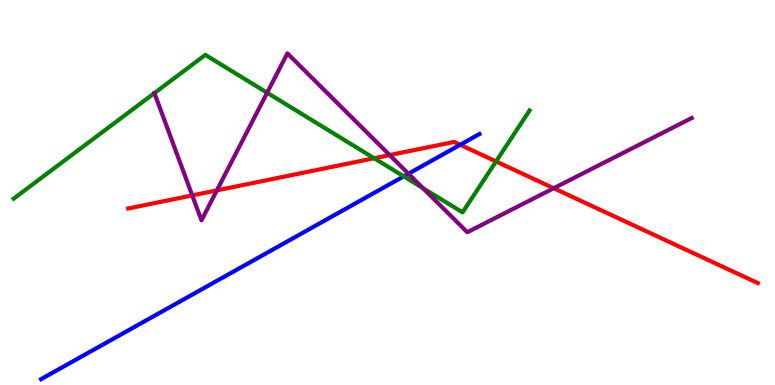[{'lines': ['blue', 'red'], 'intersections': [{'x': 5.94, 'y': 6.24}]}, {'lines': ['green', 'red'], 'intersections': [{'x': 4.83, 'y': 5.89}, {'x': 6.4, 'y': 5.81}]}, {'lines': ['purple', 'red'], 'intersections': [{'x': 2.48, 'y': 4.92}, {'x': 2.8, 'y': 5.06}, {'x': 5.03, 'y': 5.97}, {'x': 7.14, 'y': 5.11}]}, {'lines': ['blue', 'green'], 'intersections': [{'x': 5.21, 'y': 5.42}]}, {'lines': ['blue', 'purple'], 'intersections': [{'x': 5.27, 'y': 5.49}]}, {'lines': ['green', 'purple'], 'intersections': [{'x': 3.45, 'y': 7.59}, {'x': 5.46, 'y': 5.11}]}]